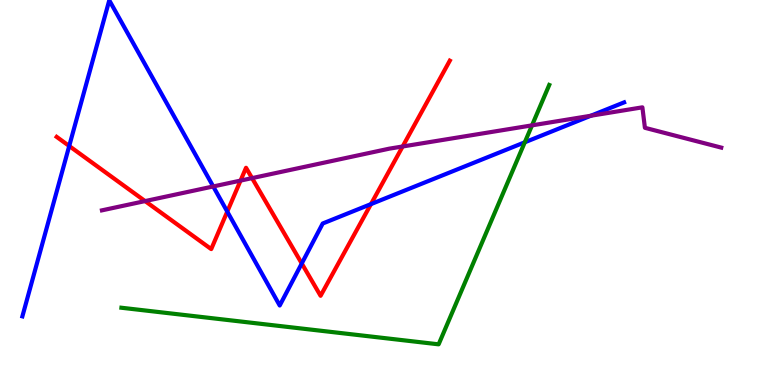[{'lines': ['blue', 'red'], 'intersections': [{'x': 0.893, 'y': 6.21}, {'x': 2.93, 'y': 4.5}, {'x': 3.89, 'y': 3.16}, {'x': 4.79, 'y': 4.7}]}, {'lines': ['green', 'red'], 'intersections': []}, {'lines': ['purple', 'red'], 'intersections': [{'x': 1.87, 'y': 4.78}, {'x': 3.1, 'y': 5.31}, {'x': 3.25, 'y': 5.37}, {'x': 5.2, 'y': 6.2}]}, {'lines': ['blue', 'green'], 'intersections': [{'x': 6.77, 'y': 6.3}]}, {'lines': ['blue', 'purple'], 'intersections': [{'x': 2.75, 'y': 5.16}, {'x': 7.62, 'y': 6.99}]}, {'lines': ['green', 'purple'], 'intersections': [{'x': 6.86, 'y': 6.74}]}]